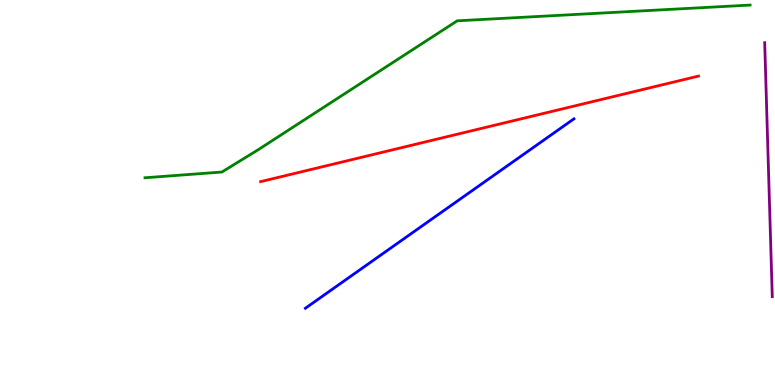[{'lines': ['blue', 'red'], 'intersections': []}, {'lines': ['green', 'red'], 'intersections': []}, {'lines': ['purple', 'red'], 'intersections': []}, {'lines': ['blue', 'green'], 'intersections': []}, {'lines': ['blue', 'purple'], 'intersections': []}, {'lines': ['green', 'purple'], 'intersections': []}]